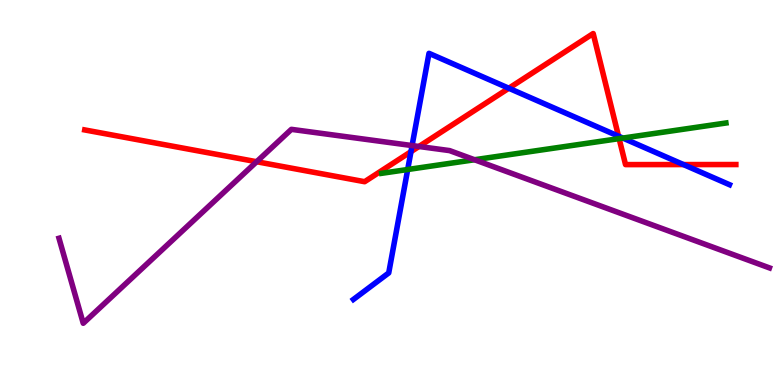[{'lines': ['blue', 'red'], 'intersections': [{'x': 5.3, 'y': 6.06}, {'x': 6.57, 'y': 7.71}, {'x': 7.98, 'y': 6.46}, {'x': 8.82, 'y': 5.73}]}, {'lines': ['green', 'red'], 'intersections': [{'x': 7.99, 'y': 6.4}]}, {'lines': ['purple', 'red'], 'intersections': [{'x': 3.31, 'y': 5.8}, {'x': 5.41, 'y': 6.2}]}, {'lines': ['blue', 'green'], 'intersections': [{'x': 5.26, 'y': 5.6}, {'x': 8.04, 'y': 6.41}]}, {'lines': ['blue', 'purple'], 'intersections': [{'x': 5.32, 'y': 6.22}]}, {'lines': ['green', 'purple'], 'intersections': [{'x': 6.12, 'y': 5.85}]}]